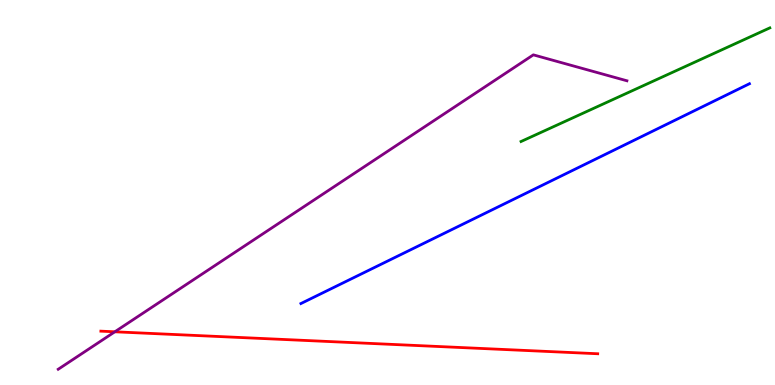[{'lines': ['blue', 'red'], 'intersections': []}, {'lines': ['green', 'red'], 'intersections': []}, {'lines': ['purple', 'red'], 'intersections': [{'x': 1.48, 'y': 1.38}]}, {'lines': ['blue', 'green'], 'intersections': []}, {'lines': ['blue', 'purple'], 'intersections': []}, {'lines': ['green', 'purple'], 'intersections': []}]